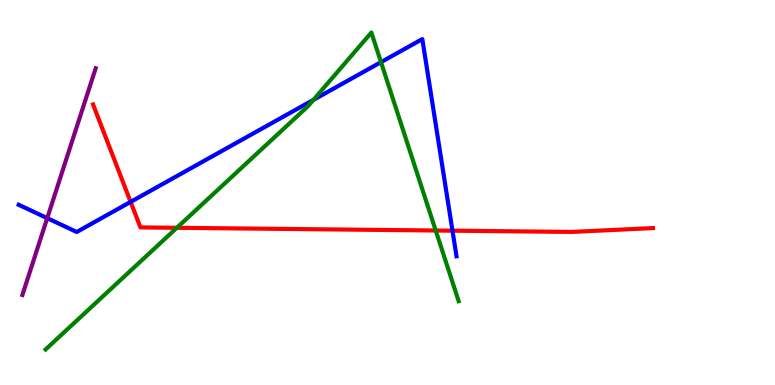[{'lines': ['blue', 'red'], 'intersections': [{'x': 1.69, 'y': 4.76}, {'x': 5.84, 'y': 4.01}]}, {'lines': ['green', 'red'], 'intersections': [{'x': 2.28, 'y': 4.08}, {'x': 5.62, 'y': 4.01}]}, {'lines': ['purple', 'red'], 'intersections': []}, {'lines': ['blue', 'green'], 'intersections': [{'x': 4.04, 'y': 7.41}, {'x': 4.92, 'y': 8.39}]}, {'lines': ['blue', 'purple'], 'intersections': [{'x': 0.609, 'y': 4.33}]}, {'lines': ['green', 'purple'], 'intersections': []}]